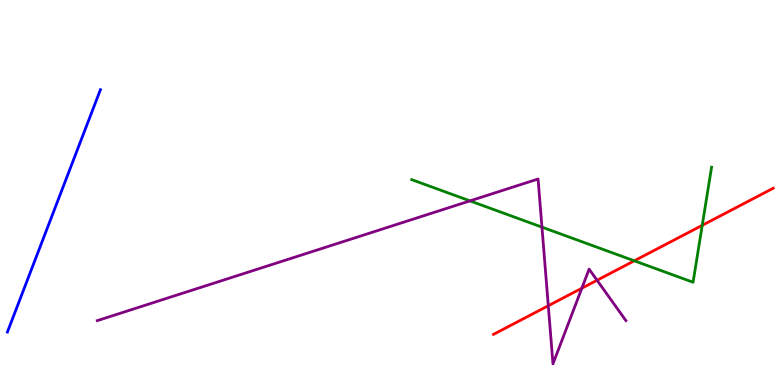[{'lines': ['blue', 'red'], 'intersections': []}, {'lines': ['green', 'red'], 'intersections': [{'x': 8.18, 'y': 3.23}, {'x': 9.06, 'y': 4.15}]}, {'lines': ['purple', 'red'], 'intersections': [{'x': 7.07, 'y': 2.06}, {'x': 7.51, 'y': 2.51}, {'x': 7.7, 'y': 2.72}]}, {'lines': ['blue', 'green'], 'intersections': []}, {'lines': ['blue', 'purple'], 'intersections': []}, {'lines': ['green', 'purple'], 'intersections': [{'x': 6.06, 'y': 4.78}, {'x': 6.99, 'y': 4.1}]}]